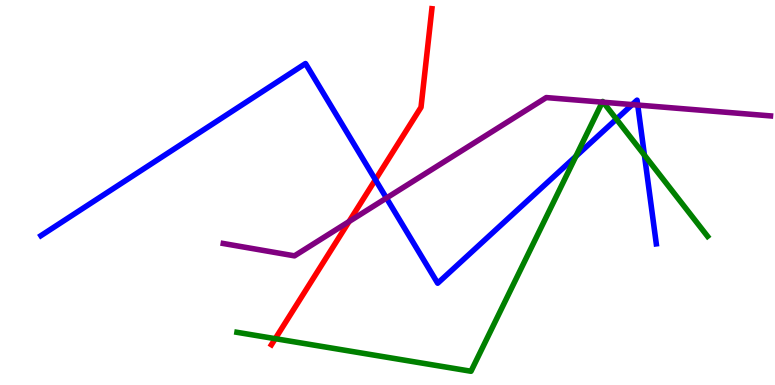[{'lines': ['blue', 'red'], 'intersections': [{'x': 4.84, 'y': 5.33}]}, {'lines': ['green', 'red'], 'intersections': [{'x': 3.55, 'y': 1.2}]}, {'lines': ['purple', 'red'], 'intersections': [{'x': 4.5, 'y': 4.25}]}, {'lines': ['blue', 'green'], 'intersections': [{'x': 7.43, 'y': 5.94}, {'x': 7.95, 'y': 6.91}, {'x': 8.32, 'y': 5.97}]}, {'lines': ['blue', 'purple'], 'intersections': [{'x': 4.99, 'y': 4.86}, {'x': 8.16, 'y': 7.28}, {'x': 8.23, 'y': 7.27}]}, {'lines': ['green', 'purple'], 'intersections': [{'x': 7.77, 'y': 7.35}, {'x': 7.78, 'y': 7.34}]}]